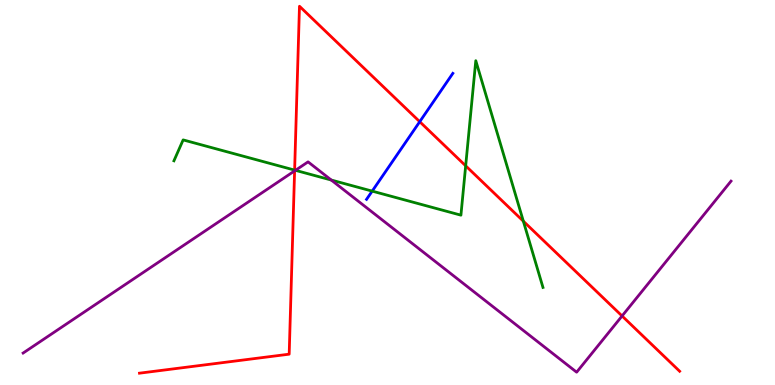[{'lines': ['blue', 'red'], 'intersections': [{'x': 5.42, 'y': 6.84}]}, {'lines': ['green', 'red'], 'intersections': [{'x': 3.8, 'y': 5.58}, {'x': 6.01, 'y': 5.69}, {'x': 6.75, 'y': 4.26}]}, {'lines': ['purple', 'red'], 'intersections': [{'x': 3.8, 'y': 5.56}, {'x': 8.03, 'y': 1.79}]}, {'lines': ['blue', 'green'], 'intersections': [{'x': 4.8, 'y': 5.04}]}, {'lines': ['blue', 'purple'], 'intersections': []}, {'lines': ['green', 'purple'], 'intersections': [{'x': 3.81, 'y': 5.58}, {'x': 4.27, 'y': 5.32}]}]